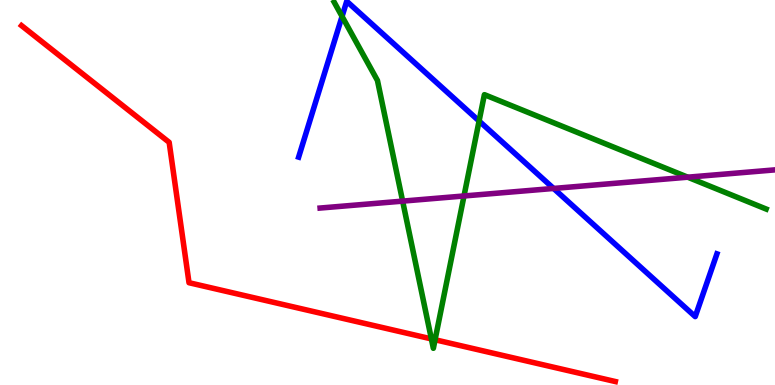[{'lines': ['blue', 'red'], 'intersections': []}, {'lines': ['green', 'red'], 'intersections': [{'x': 5.57, 'y': 1.2}, {'x': 5.61, 'y': 1.18}]}, {'lines': ['purple', 'red'], 'intersections': []}, {'lines': ['blue', 'green'], 'intersections': [{'x': 4.41, 'y': 9.57}, {'x': 6.18, 'y': 6.86}]}, {'lines': ['blue', 'purple'], 'intersections': [{'x': 7.14, 'y': 5.11}]}, {'lines': ['green', 'purple'], 'intersections': [{'x': 5.2, 'y': 4.78}, {'x': 5.99, 'y': 4.91}, {'x': 8.87, 'y': 5.4}]}]